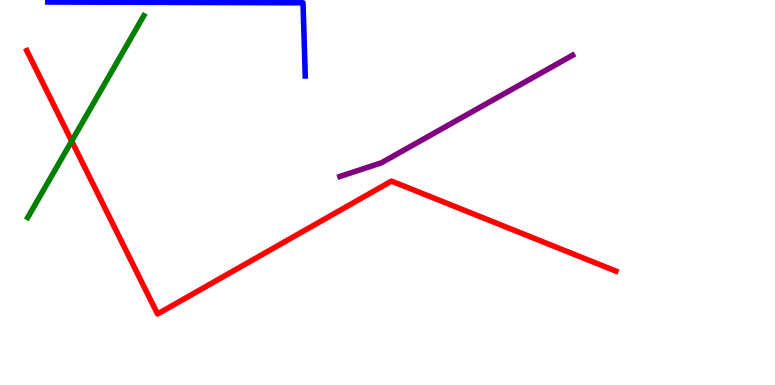[{'lines': ['blue', 'red'], 'intersections': []}, {'lines': ['green', 'red'], 'intersections': [{'x': 0.925, 'y': 6.34}]}, {'lines': ['purple', 'red'], 'intersections': []}, {'lines': ['blue', 'green'], 'intersections': []}, {'lines': ['blue', 'purple'], 'intersections': []}, {'lines': ['green', 'purple'], 'intersections': []}]